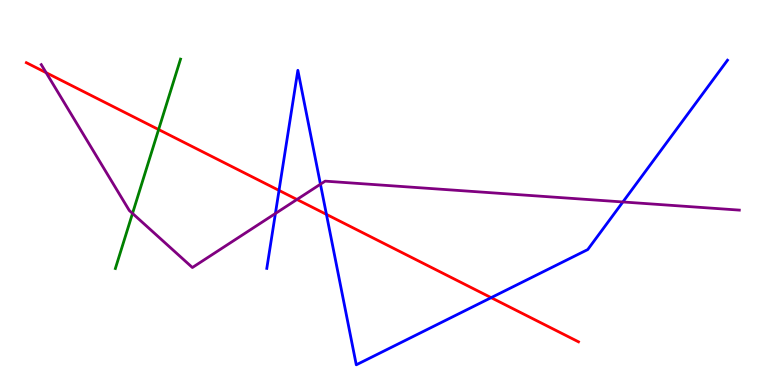[{'lines': ['blue', 'red'], 'intersections': [{'x': 3.6, 'y': 5.05}, {'x': 4.21, 'y': 4.43}, {'x': 6.34, 'y': 2.27}]}, {'lines': ['green', 'red'], 'intersections': [{'x': 2.05, 'y': 6.64}]}, {'lines': ['purple', 'red'], 'intersections': [{'x': 0.595, 'y': 8.11}, {'x': 3.83, 'y': 4.82}]}, {'lines': ['blue', 'green'], 'intersections': []}, {'lines': ['blue', 'purple'], 'intersections': [{'x': 3.55, 'y': 4.45}, {'x': 4.13, 'y': 5.22}, {'x': 8.04, 'y': 4.75}]}, {'lines': ['green', 'purple'], 'intersections': [{'x': 1.71, 'y': 4.46}]}]